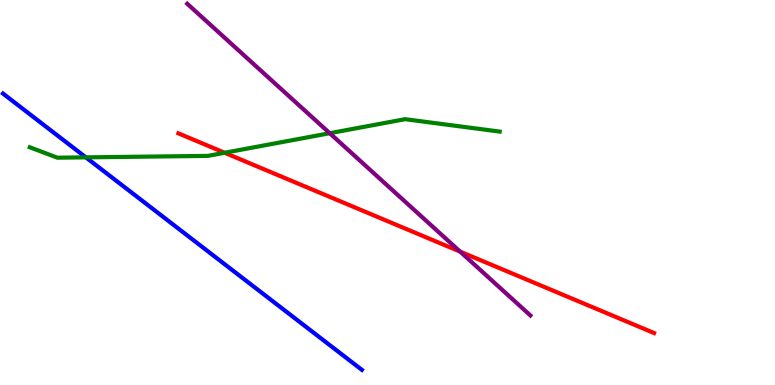[{'lines': ['blue', 'red'], 'intersections': []}, {'lines': ['green', 'red'], 'intersections': [{'x': 2.9, 'y': 6.03}]}, {'lines': ['purple', 'red'], 'intersections': [{'x': 5.94, 'y': 3.46}]}, {'lines': ['blue', 'green'], 'intersections': [{'x': 1.11, 'y': 5.91}]}, {'lines': ['blue', 'purple'], 'intersections': []}, {'lines': ['green', 'purple'], 'intersections': [{'x': 4.25, 'y': 6.54}]}]